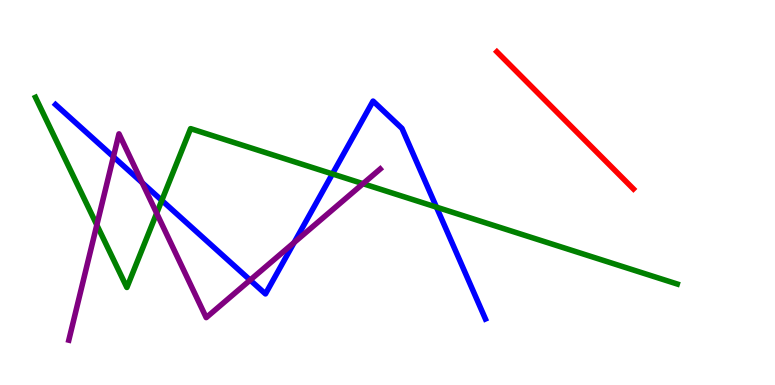[{'lines': ['blue', 'red'], 'intersections': []}, {'lines': ['green', 'red'], 'intersections': []}, {'lines': ['purple', 'red'], 'intersections': []}, {'lines': ['blue', 'green'], 'intersections': [{'x': 2.09, 'y': 4.79}, {'x': 4.29, 'y': 5.48}, {'x': 5.63, 'y': 4.62}]}, {'lines': ['blue', 'purple'], 'intersections': [{'x': 1.46, 'y': 5.93}, {'x': 1.83, 'y': 5.25}, {'x': 3.23, 'y': 2.73}, {'x': 3.8, 'y': 3.7}]}, {'lines': ['green', 'purple'], 'intersections': [{'x': 1.25, 'y': 4.16}, {'x': 2.02, 'y': 4.46}, {'x': 4.68, 'y': 5.23}]}]